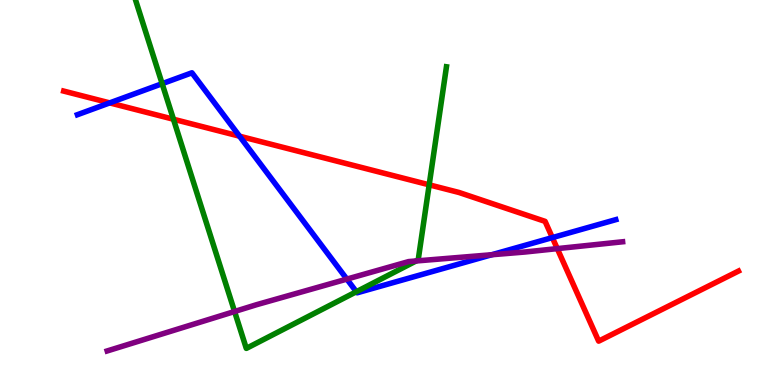[{'lines': ['blue', 'red'], 'intersections': [{'x': 1.42, 'y': 7.33}, {'x': 3.09, 'y': 6.46}, {'x': 7.13, 'y': 3.83}]}, {'lines': ['green', 'red'], 'intersections': [{'x': 2.24, 'y': 6.9}, {'x': 5.54, 'y': 5.2}]}, {'lines': ['purple', 'red'], 'intersections': [{'x': 7.19, 'y': 3.54}]}, {'lines': ['blue', 'green'], 'intersections': [{'x': 2.09, 'y': 7.83}, {'x': 4.6, 'y': 2.42}]}, {'lines': ['blue', 'purple'], 'intersections': [{'x': 4.48, 'y': 2.75}, {'x': 6.34, 'y': 3.38}]}, {'lines': ['green', 'purple'], 'intersections': [{'x': 3.03, 'y': 1.91}, {'x': 5.37, 'y': 3.22}]}]